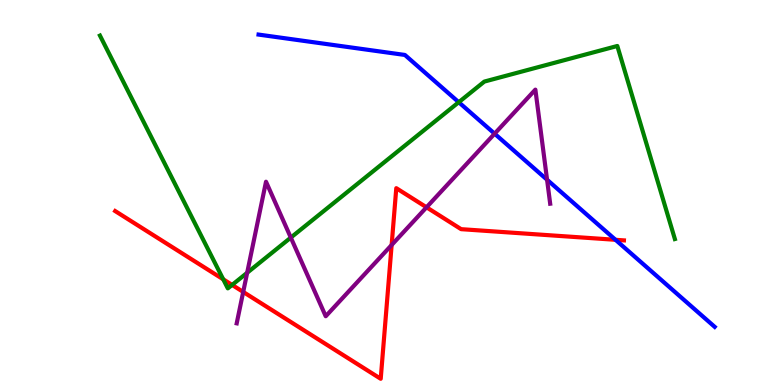[{'lines': ['blue', 'red'], 'intersections': [{'x': 7.94, 'y': 3.77}]}, {'lines': ['green', 'red'], 'intersections': [{'x': 2.88, 'y': 2.75}, {'x': 2.99, 'y': 2.6}]}, {'lines': ['purple', 'red'], 'intersections': [{'x': 3.14, 'y': 2.42}, {'x': 5.05, 'y': 3.64}, {'x': 5.5, 'y': 4.62}]}, {'lines': ['blue', 'green'], 'intersections': [{'x': 5.92, 'y': 7.35}]}, {'lines': ['blue', 'purple'], 'intersections': [{'x': 6.38, 'y': 6.53}, {'x': 7.06, 'y': 5.33}]}, {'lines': ['green', 'purple'], 'intersections': [{'x': 3.19, 'y': 2.91}, {'x': 3.75, 'y': 3.83}]}]